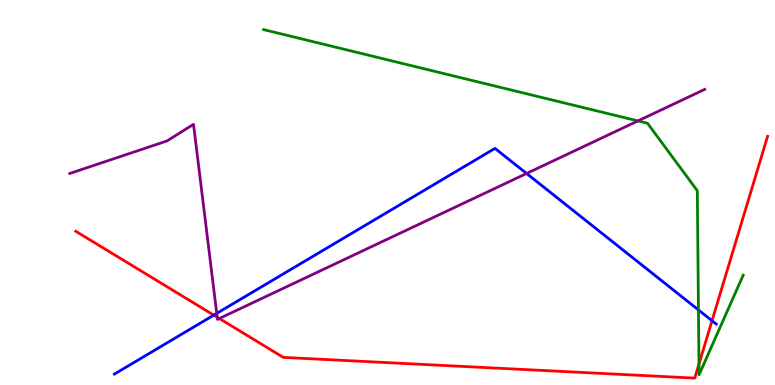[{'lines': ['blue', 'red'], 'intersections': [{'x': 2.76, 'y': 1.81}, {'x': 9.19, 'y': 1.67}]}, {'lines': ['green', 'red'], 'intersections': [{'x': 9.02, 'y': 0.545}]}, {'lines': ['purple', 'red'], 'intersections': [{'x': 2.8, 'y': 1.76}, {'x': 2.83, 'y': 1.73}]}, {'lines': ['blue', 'green'], 'intersections': [{'x': 9.01, 'y': 1.95}]}, {'lines': ['blue', 'purple'], 'intersections': [{'x': 2.8, 'y': 1.86}, {'x': 6.79, 'y': 5.49}]}, {'lines': ['green', 'purple'], 'intersections': [{'x': 8.23, 'y': 6.86}]}]